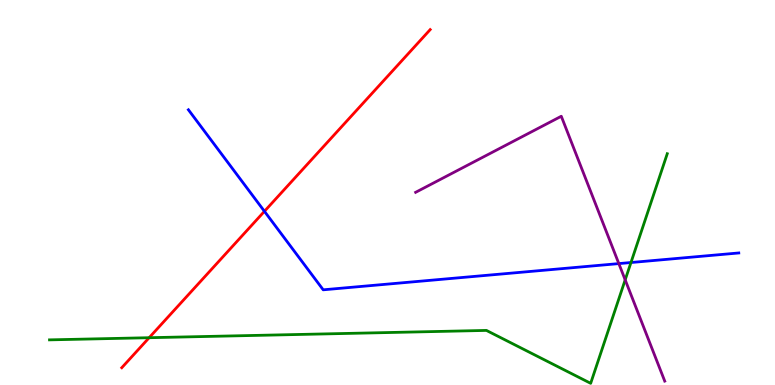[{'lines': ['blue', 'red'], 'intersections': [{'x': 3.41, 'y': 4.51}]}, {'lines': ['green', 'red'], 'intersections': [{'x': 1.92, 'y': 1.23}]}, {'lines': ['purple', 'red'], 'intersections': []}, {'lines': ['blue', 'green'], 'intersections': [{'x': 8.14, 'y': 3.18}]}, {'lines': ['blue', 'purple'], 'intersections': [{'x': 7.98, 'y': 3.15}]}, {'lines': ['green', 'purple'], 'intersections': [{'x': 8.07, 'y': 2.73}]}]